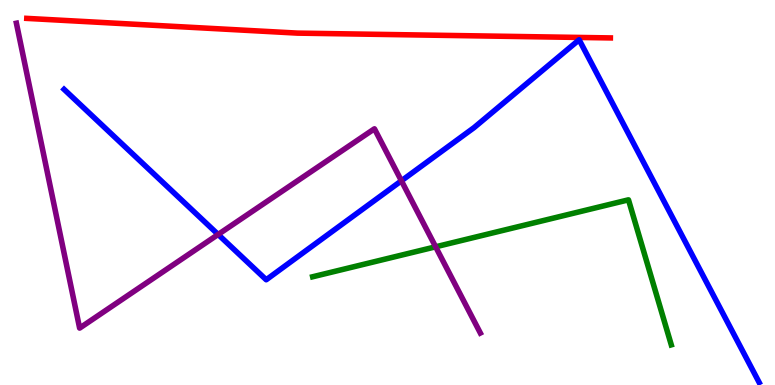[{'lines': ['blue', 'red'], 'intersections': []}, {'lines': ['green', 'red'], 'intersections': []}, {'lines': ['purple', 'red'], 'intersections': []}, {'lines': ['blue', 'green'], 'intersections': []}, {'lines': ['blue', 'purple'], 'intersections': [{'x': 2.81, 'y': 3.91}, {'x': 5.18, 'y': 5.3}]}, {'lines': ['green', 'purple'], 'intersections': [{'x': 5.62, 'y': 3.59}]}]